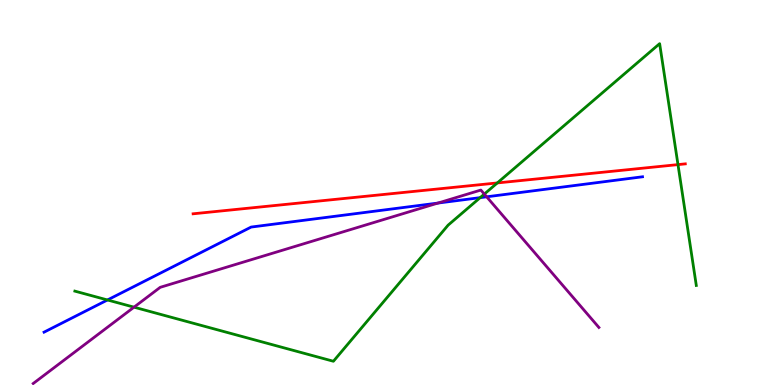[{'lines': ['blue', 'red'], 'intersections': []}, {'lines': ['green', 'red'], 'intersections': [{'x': 6.42, 'y': 5.25}, {'x': 8.75, 'y': 5.72}]}, {'lines': ['purple', 'red'], 'intersections': []}, {'lines': ['blue', 'green'], 'intersections': [{'x': 1.39, 'y': 2.21}, {'x': 6.2, 'y': 4.87}]}, {'lines': ['blue', 'purple'], 'intersections': [{'x': 5.65, 'y': 4.73}, {'x': 6.28, 'y': 4.89}]}, {'lines': ['green', 'purple'], 'intersections': [{'x': 1.73, 'y': 2.02}, {'x': 6.25, 'y': 4.96}]}]